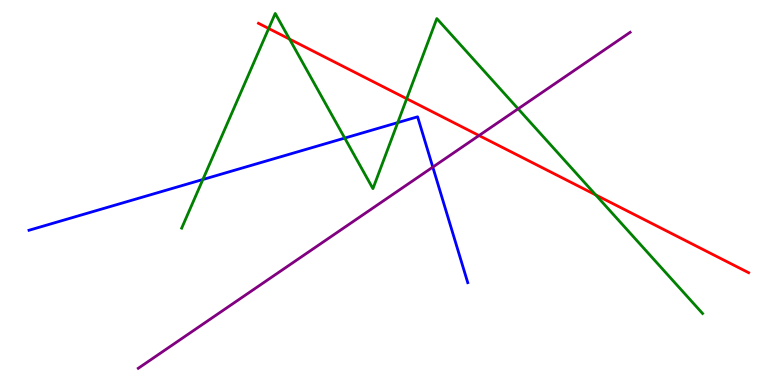[{'lines': ['blue', 'red'], 'intersections': []}, {'lines': ['green', 'red'], 'intersections': [{'x': 3.47, 'y': 9.26}, {'x': 3.74, 'y': 8.98}, {'x': 5.25, 'y': 7.44}, {'x': 7.69, 'y': 4.94}]}, {'lines': ['purple', 'red'], 'intersections': [{'x': 6.18, 'y': 6.48}]}, {'lines': ['blue', 'green'], 'intersections': [{'x': 2.62, 'y': 5.34}, {'x': 4.45, 'y': 6.41}, {'x': 5.13, 'y': 6.82}]}, {'lines': ['blue', 'purple'], 'intersections': [{'x': 5.58, 'y': 5.66}]}, {'lines': ['green', 'purple'], 'intersections': [{'x': 6.69, 'y': 7.17}]}]